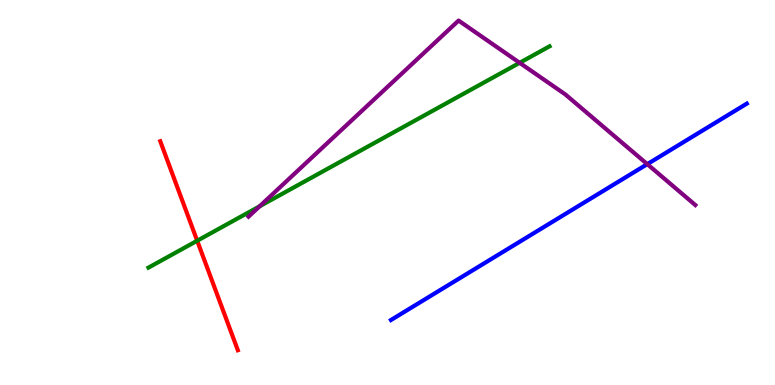[{'lines': ['blue', 'red'], 'intersections': []}, {'lines': ['green', 'red'], 'intersections': [{'x': 2.54, 'y': 3.75}]}, {'lines': ['purple', 'red'], 'intersections': []}, {'lines': ['blue', 'green'], 'intersections': []}, {'lines': ['blue', 'purple'], 'intersections': [{'x': 8.35, 'y': 5.74}]}, {'lines': ['green', 'purple'], 'intersections': [{'x': 3.35, 'y': 4.64}, {'x': 6.71, 'y': 8.37}]}]